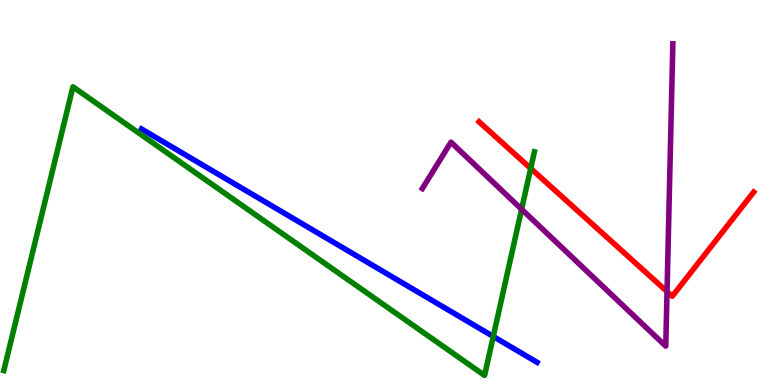[{'lines': ['blue', 'red'], 'intersections': []}, {'lines': ['green', 'red'], 'intersections': [{'x': 6.85, 'y': 5.63}]}, {'lines': ['purple', 'red'], 'intersections': [{'x': 8.61, 'y': 2.43}]}, {'lines': ['blue', 'green'], 'intersections': [{'x': 6.36, 'y': 1.26}]}, {'lines': ['blue', 'purple'], 'intersections': []}, {'lines': ['green', 'purple'], 'intersections': [{'x': 6.73, 'y': 4.56}]}]